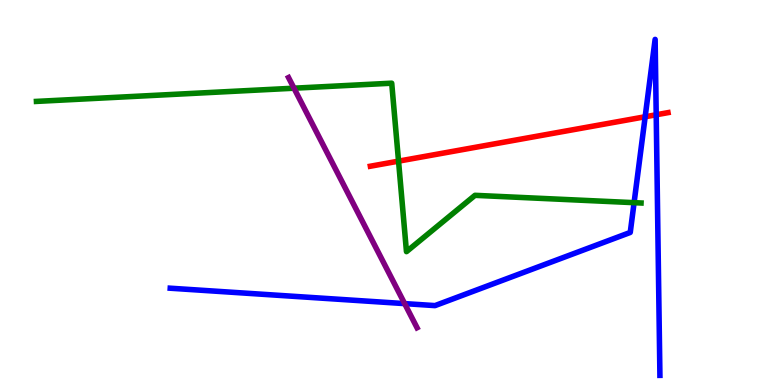[{'lines': ['blue', 'red'], 'intersections': [{'x': 8.32, 'y': 6.97}, {'x': 8.47, 'y': 7.02}]}, {'lines': ['green', 'red'], 'intersections': [{'x': 5.14, 'y': 5.81}]}, {'lines': ['purple', 'red'], 'intersections': []}, {'lines': ['blue', 'green'], 'intersections': [{'x': 8.18, 'y': 4.74}]}, {'lines': ['blue', 'purple'], 'intersections': [{'x': 5.22, 'y': 2.11}]}, {'lines': ['green', 'purple'], 'intersections': [{'x': 3.79, 'y': 7.71}]}]